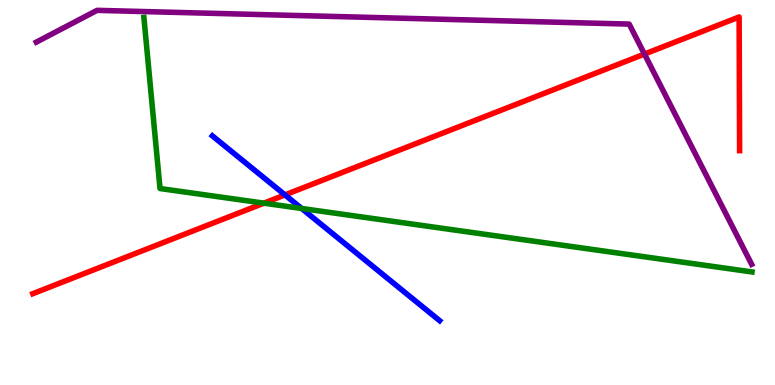[{'lines': ['blue', 'red'], 'intersections': [{'x': 3.68, 'y': 4.94}]}, {'lines': ['green', 'red'], 'intersections': [{'x': 3.41, 'y': 4.72}]}, {'lines': ['purple', 'red'], 'intersections': [{'x': 8.32, 'y': 8.6}]}, {'lines': ['blue', 'green'], 'intersections': [{'x': 3.89, 'y': 4.58}]}, {'lines': ['blue', 'purple'], 'intersections': []}, {'lines': ['green', 'purple'], 'intersections': []}]